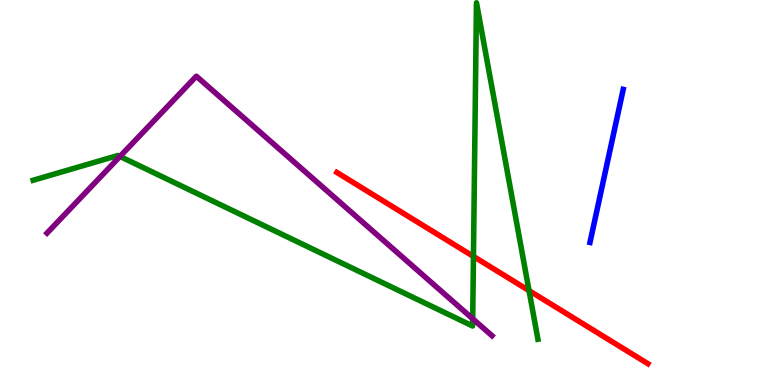[{'lines': ['blue', 'red'], 'intersections': []}, {'lines': ['green', 'red'], 'intersections': [{'x': 6.11, 'y': 3.34}, {'x': 6.83, 'y': 2.45}]}, {'lines': ['purple', 'red'], 'intersections': []}, {'lines': ['blue', 'green'], 'intersections': []}, {'lines': ['blue', 'purple'], 'intersections': []}, {'lines': ['green', 'purple'], 'intersections': [{'x': 1.55, 'y': 5.94}, {'x': 6.1, 'y': 1.72}]}]